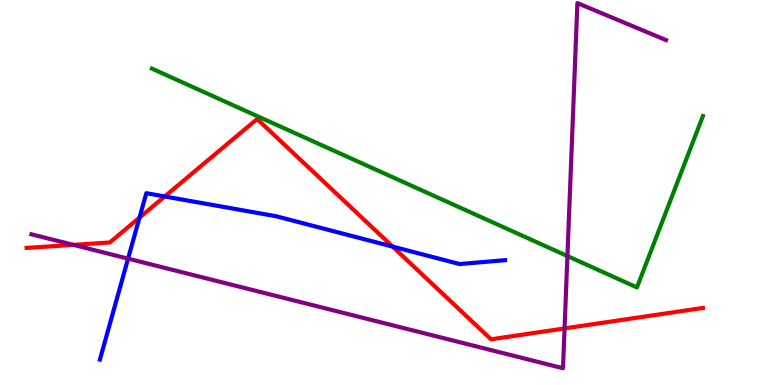[{'lines': ['blue', 'red'], 'intersections': [{'x': 1.8, 'y': 4.35}, {'x': 2.13, 'y': 4.9}, {'x': 5.07, 'y': 3.59}]}, {'lines': ['green', 'red'], 'intersections': []}, {'lines': ['purple', 'red'], 'intersections': [{'x': 0.946, 'y': 3.64}, {'x': 7.28, 'y': 1.47}]}, {'lines': ['blue', 'green'], 'intersections': []}, {'lines': ['blue', 'purple'], 'intersections': [{'x': 1.65, 'y': 3.28}]}, {'lines': ['green', 'purple'], 'intersections': [{'x': 7.32, 'y': 3.35}]}]